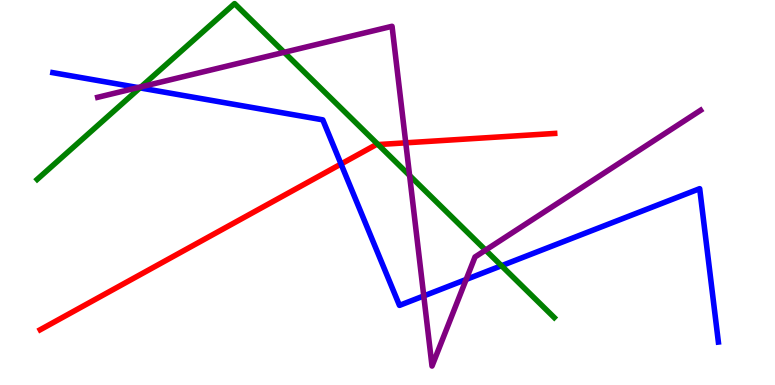[{'lines': ['blue', 'red'], 'intersections': [{'x': 4.4, 'y': 5.74}]}, {'lines': ['green', 'red'], 'intersections': [{'x': 4.88, 'y': 6.24}]}, {'lines': ['purple', 'red'], 'intersections': [{'x': 5.24, 'y': 6.29}]}, {'lines': ['blue', 'green'], 'intersections': [{'x': 1.81, 'y': 7.72}, {'x': 6.47, 'y': 3.1}]}, {'lines': ['blue', 'purple'], 'intersections': [{'x': 1.78, 'y': 7.73}, {'x': 5.47, 'y': 2.31}, {'x': 6.01, 'y': 2.74}]}, {'lines': ['green', 'purple'], 'intersections': [{'x': 1.82, 'y': 7.74}, {'x': 3.67, 'y': 8.64}, {'x': 5.29, 'y': 5.44}, {'x': 6.27, 'y': 3.5}]}]